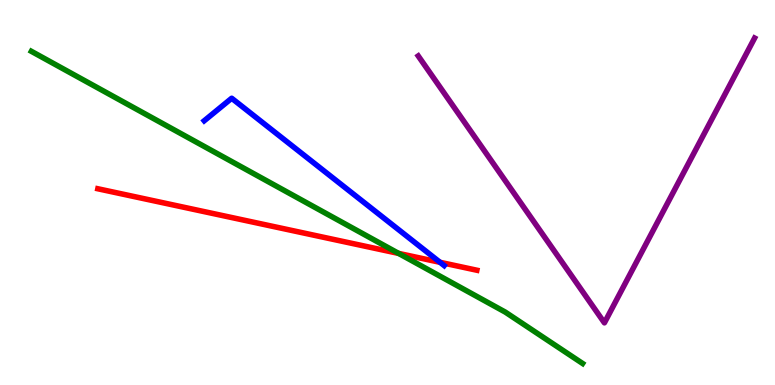[{'lines': ['blue', 'red'], 'intersections': [{'x': 5.68, 'y': 3.19}]}, {'lines': ['green', 'red'], 'intersections': [{'x': 5.14, 'y': 3.42}]}, {'lines': ['purple', 'red'], 'intersections': []}, {'lines': ['blue', 'green'], 'intersections': []}, {'lines': ['blue', 'purple'], 'intersections': []}, {'lines': ['green', 'purple'], 'intersections': []}]